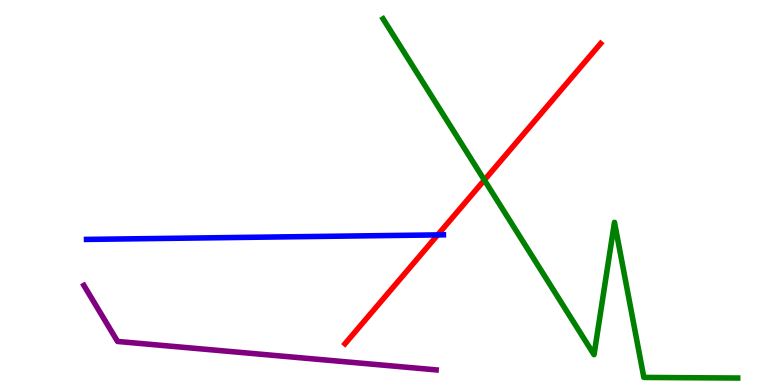[{'lines': ['blue', 'red'], 'intersections': [{'x': 5.65, 'y': 3.9}]}, {'lines': ['green', 'red'], 'intersections': [{'x': 6.25, 'y': 5.32}]}, {'lines': ['purple', 'red'], 'intersections': []}, {'lines': ['blue', 'green'], 'intersections': []}, {'lines': ['blue', 'purple'], 'intersections': []}, {'lines': ['green', 'purple'], 'intersections': []}]